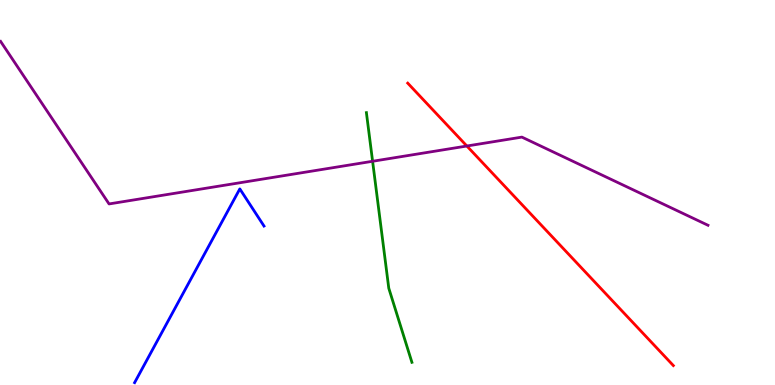[{'lines': ['blue', 'red'], 'intersections': []}, {'lines': ['green', 'red'], 'intersections': []}, {'lines': ['purple', 'red'], 'intersections': [{'x': 6.02, 'y': 6.21}]}, {'lines': ['blue', 'green'], 'intersections': []}, {'lines': ['blue', 'purple'], 'intersections': []}, {'lines': ['green', 'purple'], 'intersections': [{'x': 4.81, 'y': 5.81}]}]